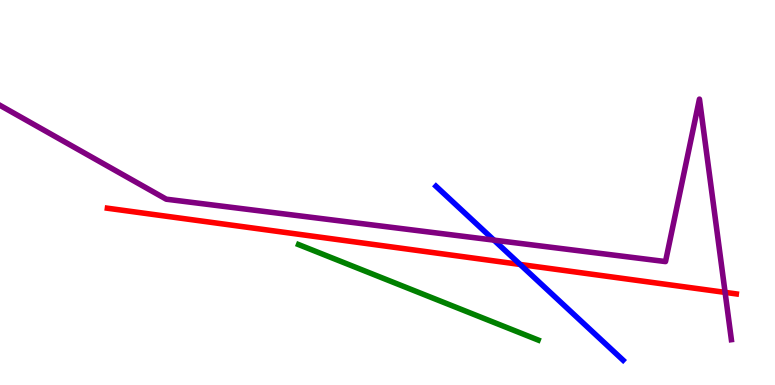[{'lines': ['blue', 'red'], 'intersections': [{'x': 6.71, 'y': 3.13}]}, {'lines': ['green', 'red'], 'intersections': []}, {'lines': ['purple', 'red'], 'intersections': [{'x': 9.36, 'y': 2.41}]}, {'lines': ['blue', 'green'], 'intersections': []}, {'lines': ['blue', 'purple'], 'intersections': [{'x': 6.37, 'y': 3.76}]}, {'lines': ['green', 'purple'], 'intersections': []}]